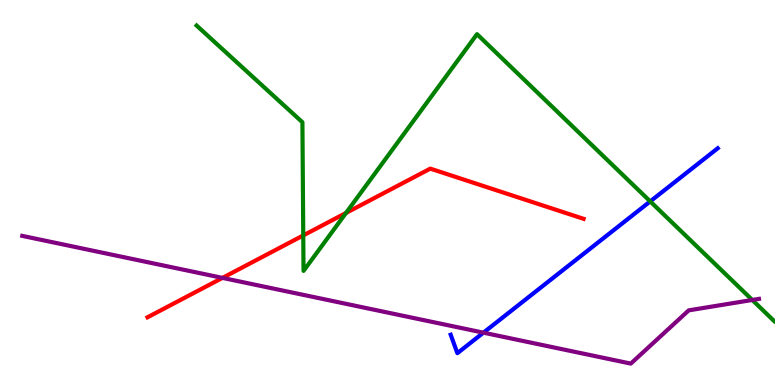[{'lines': ['blue', 'red'], 'intersections': []}, {'lines': ['green', 'red'], 'intersections': [{'x': 3.91, 'y': 3.89}, {'x': 4.46, 'y': 4.47}]}, {'lines': ['purple', 'red'], 'intersections': [{'x': 2.87, 'y': 2.78}]}, {'lines': ['blue', 'green'], 'intersections': [{'x': 8.39, 'y': 4.77}]}, {'lines': ['blue', 'purple'], 'intersections': [{'x': 6.24, 'y': 1.36}]}, {'lines': ['green', 'purple'], 'intersections': [{'x': 9.71, 'y': 2.21}]}]